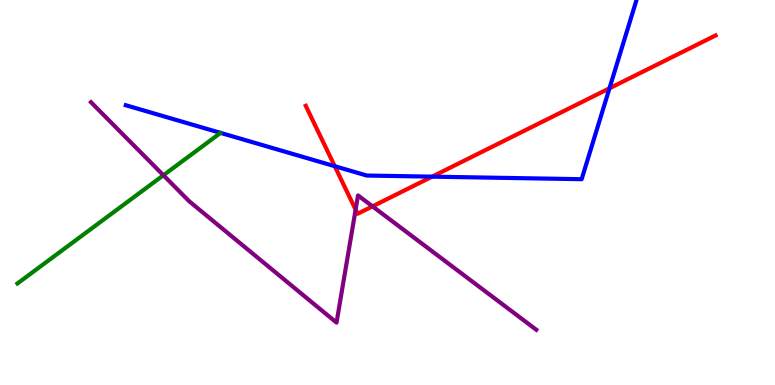[{'lines': ['blue', 'red'], 'intersections': [{'x': 4.32, 'y': 5.68}, {'x': 5.58, 'y': 5.41}, {'x': 7.86, 'y': 7.71}]}, {'lines': ['green', 'red'], 'intersections': []}, {'lines': ['purple', 'red'], 'intersections': [{'x': 4.59, 'y': 4.55}, {'x': 4.81, 'y': 4.64}]}, {'lines': ['blue', 'green'], 'intersections': []}, {'lines': ['blue', 'purple'], 'intersections': []}, {'lines': ['green', 'purple'], 'intersections': [{'x': 2.11, 'y': 5.45}]}]